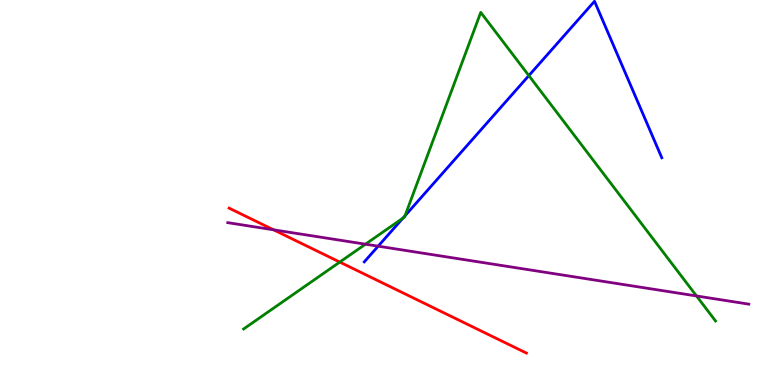[{'lines': ['blue', 'red'], 'intersections': []}, {'lines': ['green', 'red'], 'intersections': [{'x': 4.38, 'y': 3.19}]}, {'lines': ['purple', 'red'], 'intersections': [{'x': 3.53, 'y': 4.03}]}, {'lines': ['blue', 'green'], 'intersections': [{'x': 5.2, 'y': 4.33}, {'x': 5.23, 'y': 4.4}, {'x': 6.82, 'y': 8.04}]}, {'lines': ['blue', 'purple'], 'intersections': [{'x': 4.88, 'y': 3.61}]}, {'lines': ['green', 'purple'], 'intersections': [{'x': 4.72, 'y': 3.66}, {'x': 8.99, 'y': 2.31}]}]